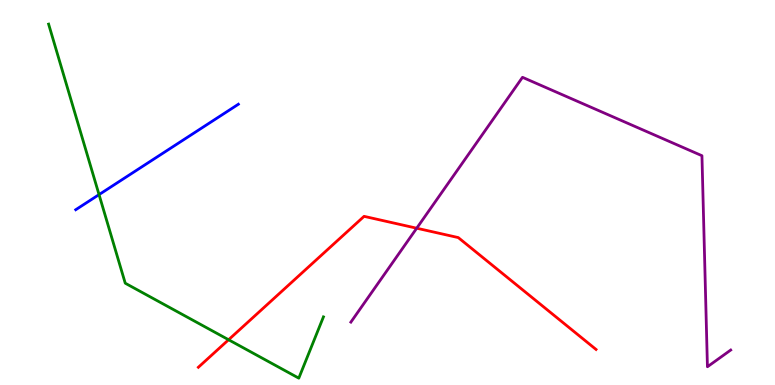[{'lines': ['blue', 'red'], 'intersections': []}, {'lines': ['green', 'red'], 'intersections': [{'x': 2.95, 'y': 1.18}]}, {'lines': ['purple', 'red'], 'intersections': [{'x': 5.38, 'y': 4.07}]}, {'lines': ['blue', 'green'], 'intersections': [{'x': 1.28, 'y': 4.95}]}, {'lines': ['blue', 'purple'], 'intersections': []}, {'lines': ['green', 'purple'], 'intersections': []}]